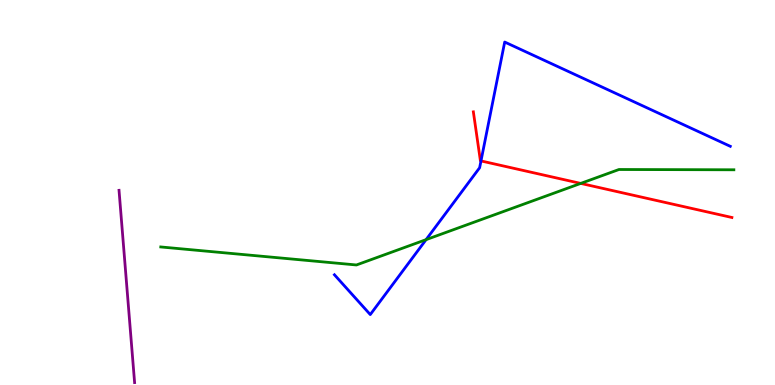[{'lines': ['blue', 'red'], 'intersections': [{'x': 6.21, 'y': 5.82}]}, {'lines': ['green', 'red'], 'intersections': [{'x': 7.49, 'y': 5.24}]}, {'lines': ['purple', 'red'], 'intersections': []}, {'lines': ['blue', 'green'], 'intersections': [{'x': 5.5, 'y': 3.78}]}, {'lines': ['blue', 'purple'], 'intersections': []}, {'lines': ['green', 'purple'], 'intersections': []}]